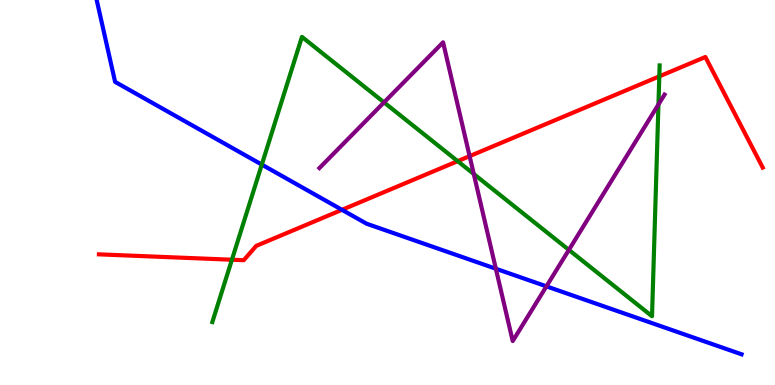[{'lines': ['blue', 'red'], 'intersections': [{'x': 4.41, 'y': 4.55}]}, {'lines': ['green', 'red'], 'intersections': [{'x': 2.99, 'y': 3.25}, {'x': 5.91, 'y': 5.81}, {'x': 8.51, 'y': 8.02}]}, {'lines': ['purple', 'red'], 'intersections': [{'x': 6.06, 'y': 5.94}]}, {'lines': ['blue', 'green'], 'intersections': [{'x': 3.38, 'y': 5.72}]}, {'lines': ['blue', 'purple'], 'intersections': [{'x': 6.4, 'y': 3.02}, {'x': 7.05, 'y': 2.56}]}, {'lines': ['green', 'purple'], 'intersections': [{'x': 4.96, 'y': 7.34}, {'x': 6.11, 'y': 5.48}, {'x': 7.34, 'y': 3.51}, {'x': 8.5, 'y': 7.29}]}]